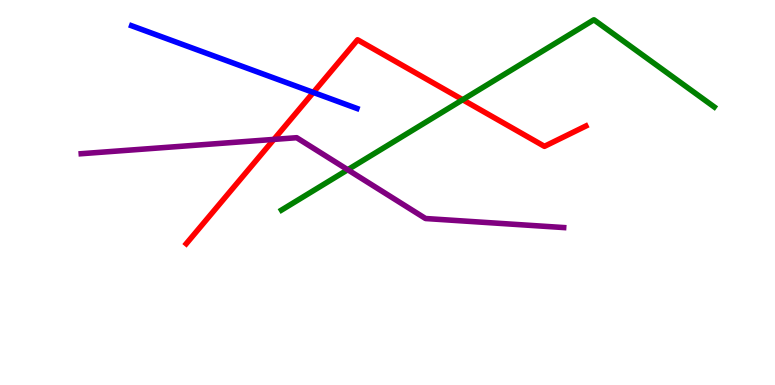[{'lines': ['blue', 'red'], 'intersections': [{'x': 4.04, 'y': 7.6}]}, {'lines': ['green', 'red'], 'intersections': [{'x': 5.97, 'y': 7.41}]}, {'lines': ['purple', 'red'], 'intersections': [{'x': 3.53, 'y': 6.38}]}, {'lines': ['blue', 'green'], 'intersections': []}, {'lines': ['blue', 'purple'], 'intersections': []}, {'lines': ['green', 'purple'], 'intersections': [{'x': 4.49, 'y': 5.59}]}]